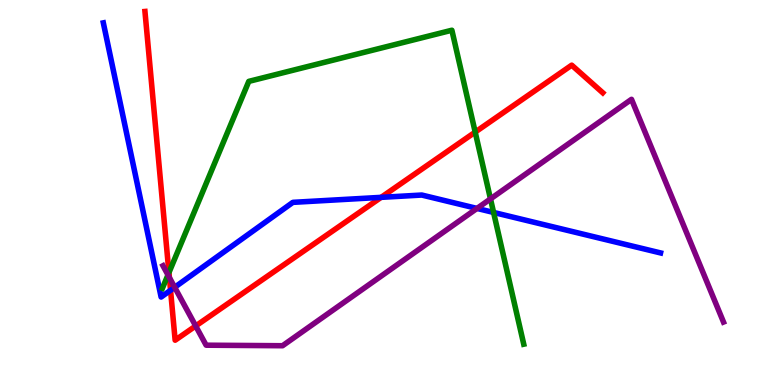[{'lines': ['blue', 'red'], 'intersections': [{'x': 2.2, 'y': 2.46}, {'x': 4.92, 'y': 4.87}]}, {'lines': ['green', 'red'], 'intersections': [{'x': 2.18, 'y': 2.92}, {'x': 6.13, 'y': 6.57}]}, {'lines': ['purple', 'red'], 'intersections': [{'x': 2.19, 'y': 2.79}, {'x': 2.53, 'y': 1.53}]}, {'lines': ['blue', 'green'], 'intersections': [{'x': 6.37, 'y': 4.48}]}, {'lines': ['blue', 'purple'], 'intersections': [{'x': 2.25, 'y': 2.54}, {'x': 6.15, 'y': 4.59}]}, {'lines': ['green', 'purple'], 'intersections': [{'x': 2.17, 'y': 2.86}, {'x': 6.33, 'y': 4.83}]}]